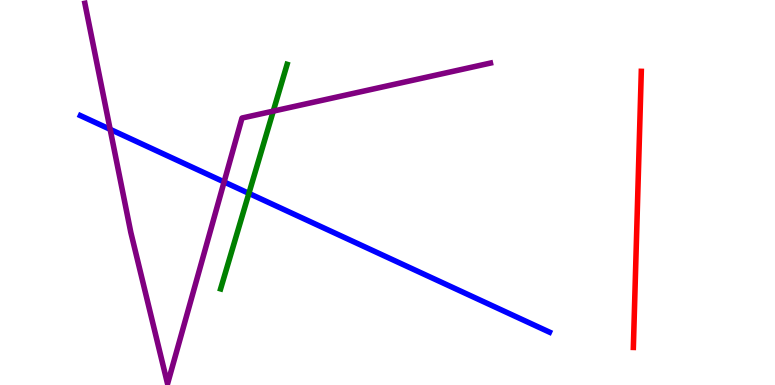[{'lines': ['blue', 'red'], 'intersections': []}, {'lines': ['green', 'red'], 'intersections': []}, {'lines': ['purple', 'red'], 'intersections': []}, {'lines': ['blue', 'green'], 'intersections': [{'x': 3.21, 'y': 4.98}]}, {'lines': ['blue', 'purple'], 'intersections': [{'x': 1.42, 'y': 6.64}, {'x': 2.89, 'y': 5.27}]}, {'lines': ['green', 'purple'], 'intersections': [{'x': 3.53, 'y': 7.11}]}]